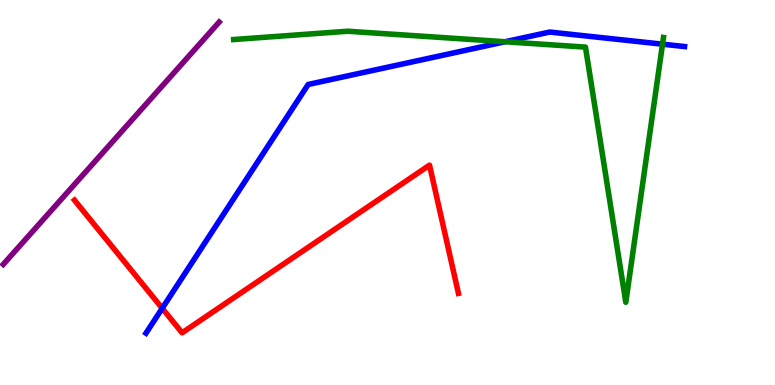[{'lines': ['blue', 'red'], 'intersections': [{'x': 2.09, 'y': 1.99}]}, {'lines': ['green', 'red'], 'intersections': []}, {'lines': ['purple', 'red'], 'intersections': []}, {'lines': ['blue', 'green'], 'intersections': [{'x': 6.52, 'y': 8.92}, {'x': 8.55, 'y': 8.85}]}, {'lines': ['blue', 'purple'], 'intersections': []}, {'lines': ['green', 'purple'], 'intersections': []}]